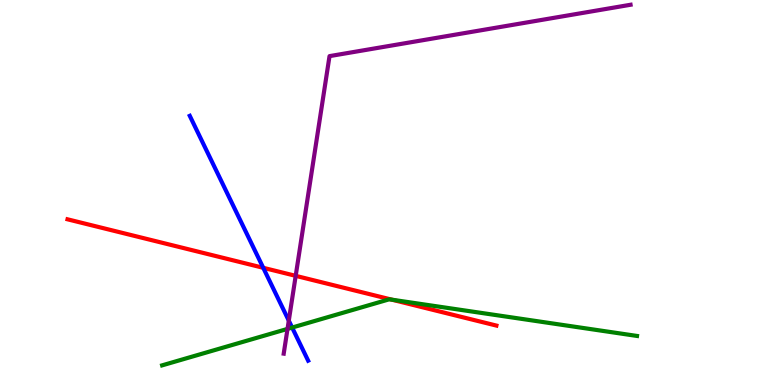[{'lines': ['blue', 'red'], 'intersections': [{'x': 3.4, 'y': 3.04}]}, {'lines': ['green', 'red'], 'intersections': [{'x': 5.06, 'y': 2.22}]}, {'lines': ['purple', 'red'], 'intersections': [{'x': 3.82, 'y': 2.84}]}, {'lines': ['blue', 'green'], 'intersections': [{'x': 3.77, 'y': 1.49}]}, {'lines': ['blue', 'purple'], 'intersections': [{'x': 3.73, 'y': 1.67}]}, {'lines': ['green', 'purple'], 'intersections': [{'x': 3.71, 'y': 1.46}]}]